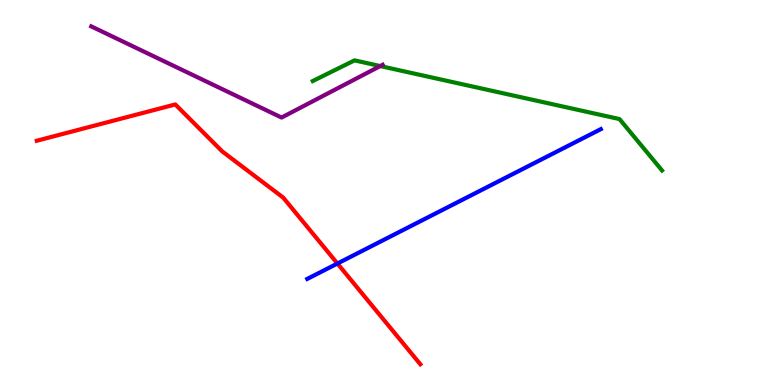[{'lines': ['blue', 'red'], 'intersections': [{'x': 4.35, 'y': 3.16}]}, {'lines': ['green', 'red'], 'intersections': []}, {'lines': ['purple', 'red'], 'intersections': []}, {'lines': ['blue', 'green'], 'intersections': []}, {'lines': ['blue', 'purple'], 'intersections': []}, {'lines': ['green', 'purple'], 'intersections': [{'x': 4.91, 'y': 8.28}]}]